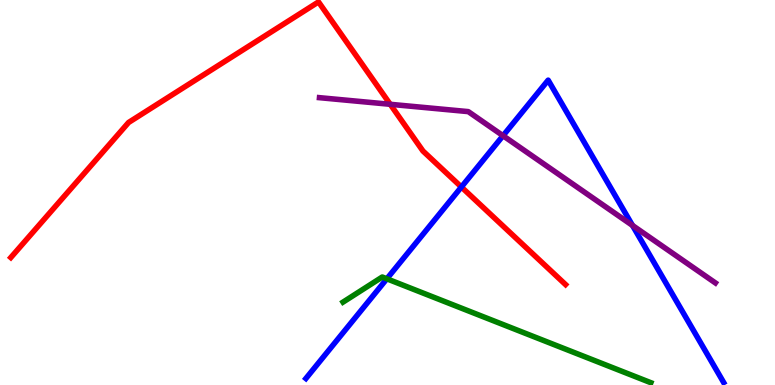[{'lines': ['blue', 'red'], 'intersections': [{'x': 5.95, 'y': 5.14}]}, {'lines': ['green', 'red'], 'intersections': []}, {'lines': ['purple', 'red'], 'intersections': [{'x': 5.04, 'y': 7.29}]}, {'lines': ['blue', 'green'], 'intersections': [{'x': 4.99, 'y': 2.76}]}, {'lines': ['blue', 'purple'], 'intersections': [{'x': 6.49, 'y': 6.48}, {'x': 8.16, 'y': 4.14}]}, {'lines': ['green', 'purple'], 'intersections': []}]